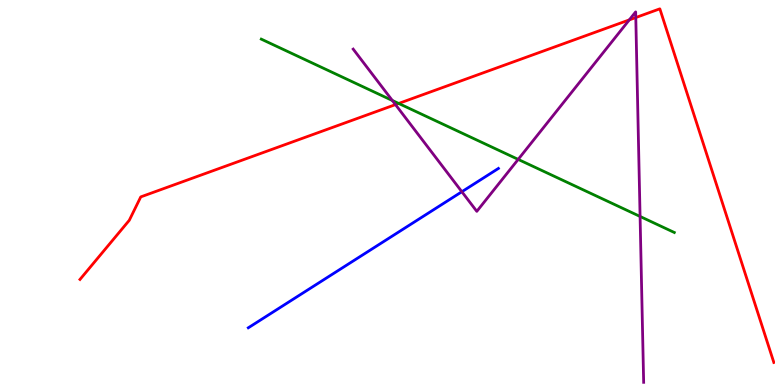[{'lines': ['blue', 'red'], 'intersections': []}, {'lines': ['green', 'red'], 'intersections': [{'x': 5.14, 'y': 7.31}]}, {'lines': ['purple', 'red'], 'intersections': [{'x': 5.1, 'y': 7.28}, {'x': 8.12, 'y': 9.48}, {'x': 8.2, 'y': 9.54}]}, {'lines': ['blue', 'green'], 'intersections': []}, {'lines': ['blue', 'purple'], 'intersections': [{'x': 5.96, 'y': 5.02}]}, {'lines': ['green', 'purple'], 'intersections': [{'x': 5.06, 'y': 7.39}, {'x': 6.69, 'y': 5.86}, {'x': 8.26, 'y': 4.38}]}]